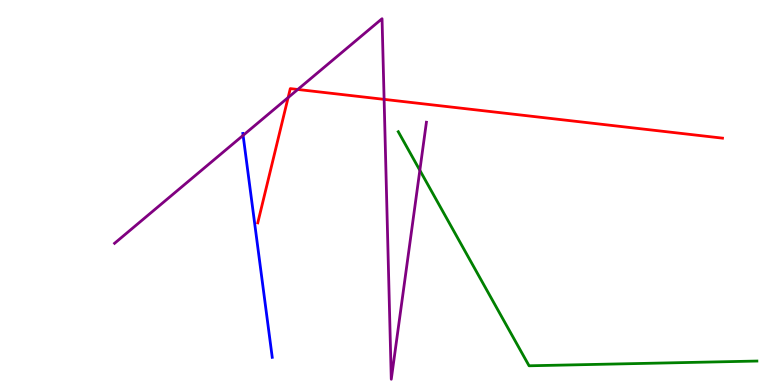[{'lines': ['blue', 'red'], 'intersections': []}, {'lines': ['green', 'red'], 'intersections': []}, {'lines': ['purple', 'red'], 'intersections': [{'x': 3.72, 'y': 7.47}, {'x': 3.84, 'y': 7.68}, {'x': 4.96, 'y': 7.42}]}, {'lines': ['blue', 'green'], 'intersections': []}, {'lines': ['blue', 'purple'], 'intersections': [{'x': 3.14, 'y': 6.48}]}, {'lines': ['green', 'purple'], 'intersections': [{'x': 5.42, 'y': 5.58}]}]